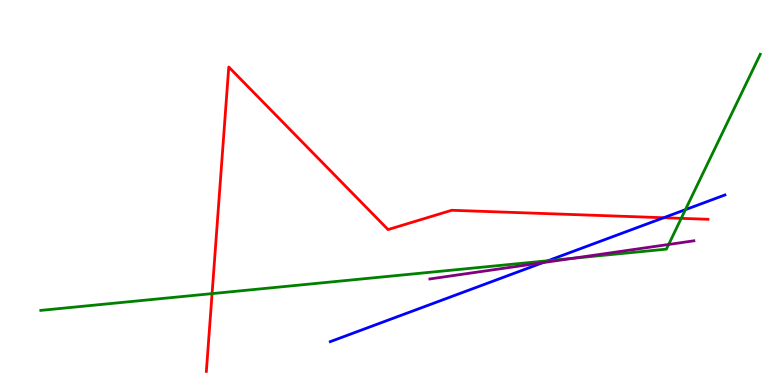[{'lines': ['blue', 'red'], 'intersections': [{'x': 8.56, 'y': 4.34}]}, {'lines': ['green', 'red'], 'intersections': [{'x': 2.74, 'y': 2.37}, {'x': 8.79, 'y': 4.33}]}, {'lines': ['purple', 'red'], 'intersections': []}, {'lines': ['blue', 'green'], 'intersections': [{'x': 7.07, 'y': 3.23}, {'x': 8.84, 'y': 4.55}]}, {'lines': ['blue', 'purple'], 'intersections': [{'x': 7.01, 'y': 3.18}]}, {'lines': ['green', 'purple'], 'intersections': [{'x': 7.39, 'y': 3.29}, {'x': 8.63, 'y': 3.65}]}]